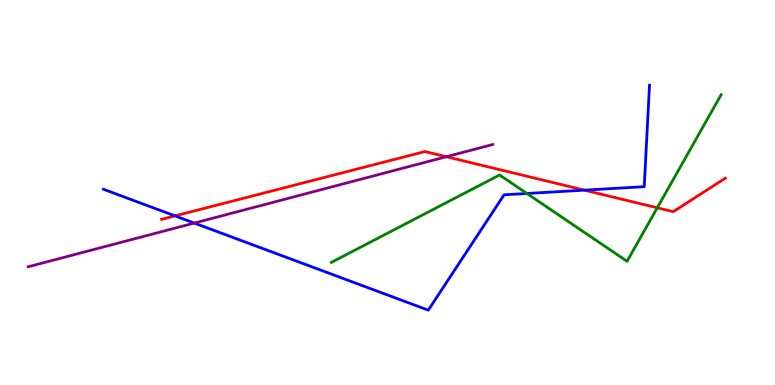[{'lines': ['blue', 'red'], 'intersections': [{'x': 2.26, 'y': 4.39}, {'x': 7.54, 'y': 5.06}]}, {'lines': ['green', 'red'], 'intersections': [{'x': 8.48, 'y': 4.6}]}, {'lines': ['purple', 'red'], 'intersections': [{'x': 5.76, 'y': 5.93}]}, {'lines': ['blue', 'green'], 'intersections': [{'x': 6.8, 'y': 4.97}]}, {'lines': ['blue', 'purple'], 'intersections': [{'x': 2.51, 'y': 4.21}]}, {'lines': ['green', 'purple'], 'intersections': []}]